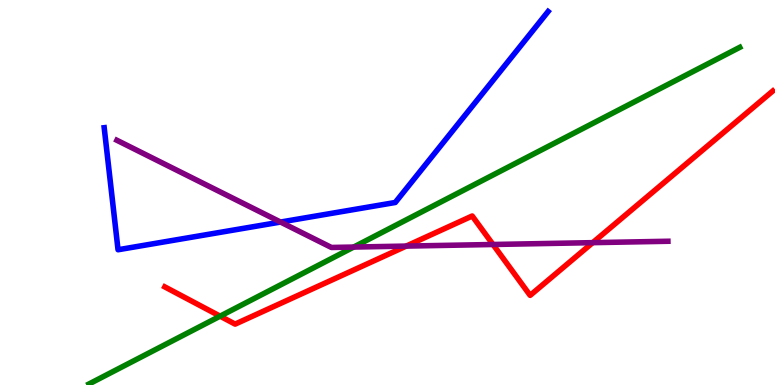[{'lines': ['blue', 'red'], 'intersections': []}, {'lines': ['green', 'red'], 'intersections': [{'x': 2.84, 'y': 1.79}]}, {'lines': ['purple', 'red'], 'intersections': [{'x': 5.24, 'y': 3.61}, {'x': 6.36, 'y': 3.65}, {'x': 7.65, 'y': 3.7}]}, {'lines': ['blue', 'green'], 'intersections': []}, {'lines': ['blue', 'purple'], 'intersections': [{'x': 3.62, 'y': 4.23}]}, {'lines': ['green', 'purple'], 'intersections': [{'x': 4.56, 'y': 3.58}]}]